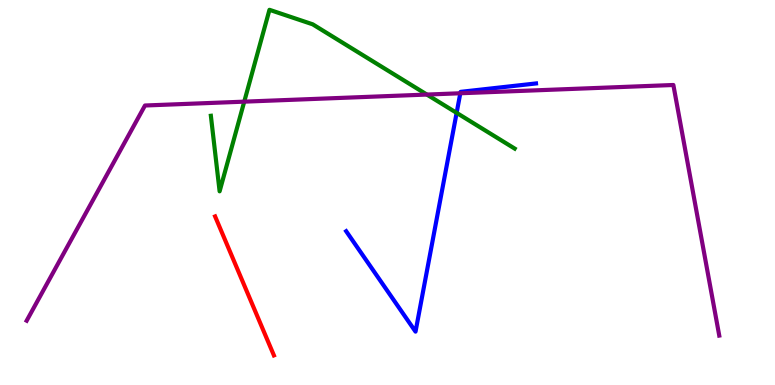[{'lines': ['blue', 'red'], 'intersections': []}, {'lines': ['green', 'red'], 'intersections': []}, {'lines': ['purple', 'red'], 'intersections': []}, {'lines': ['blue', 'green'], 'intersections': [{'x': 5.89, 'y': 7.07}]}, {'lines': ['blue', 'purple'], 'intersections': [{'x': 5.94, 'y': 7.58}]}, {'lines': ['green', 'purple'], 'intersections': [{'x': 3.15, 'y': 7.36}, {'x': 5.51, 'y': 7.54}]}]